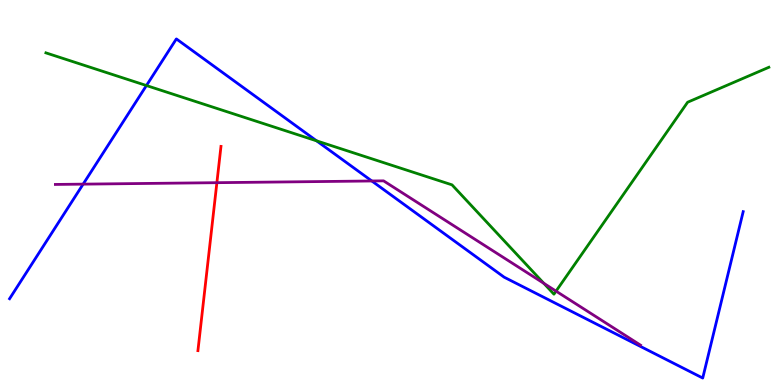[{'lines': ['blue', 'red'], 'intersections': []}, {'lines': ['green', 'red'], 'intersections': []}, {'lines': ['purple', 'red'], 'intersections': [{'x': 2.8, 'y': 5.26}]}, {'lines': ['blue', 'green'], 'intersections': [{'x': 1.89, 'y': 7.78}, {'x': 4.09, 'y': 6.34}]}, {'lines': ['blue', 'purple'], 'intersections': [{'x': 1.07, 'y': 5.22}, {'x': 4.8, 'y': 5.3}]}, {'lines': ['green', 'purple'], 'intersections': [{'x': 7.02, 'y': 2.64}, {'x': 7.17, 'y': 2.44}]}]